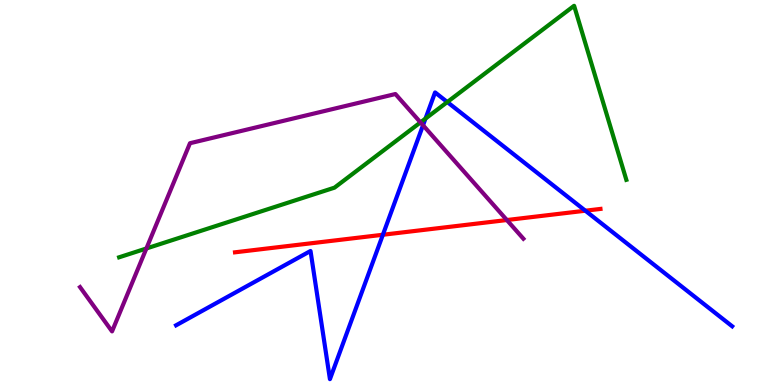[{'lines': ['blue', 'red'], 'intersections': [{'x': 4.94, 'y': 3.9}, {'x': 7.55, 'y': 4.53}]}, {'lines': ['green', 'red'], 'intersections': []}, {'lines': ['purple', 'red'], 'intersections': [{'x': 6.54, 'y': 4.28}]}, {'lines': ['blue', 'green'], 'intersections': [{'x': 5.49, 'y': 6.92}, {'x': 5.77, 'y': 7.35}]}, {'lines': ['blue', 'purple'], 'intersections': [{'x': 5.46, 'y': 6.75}]}, {'lines': ['green', 'purple'], 'intersections': [{'x': 1.89, 'y': 3.55}, {'x': 5.43, 'y': 6.82}]}]